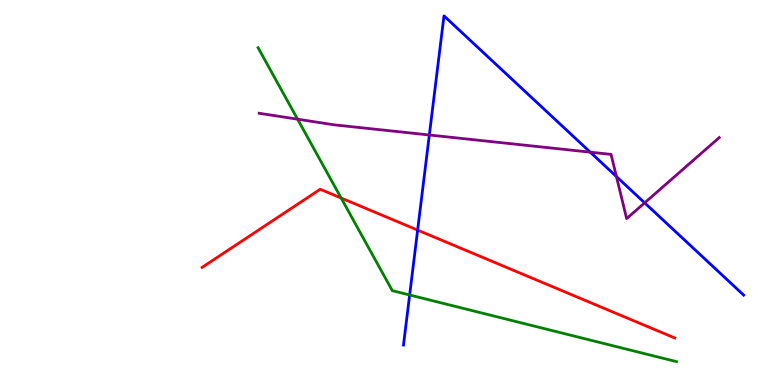[{'lines': ['blue', 'red'], 'intersections': [{'x': 5.39, 'y': 4.02}]}, {'lines': ['green', 'red'], 'intersections': [{'x': 4.4, 'y': 4.86}]}, {'lines': ['purple', 'red'], 'intersections': []}, {'lines': ['blue', 'green'], 'intersections': [{'x': 5.29, 'y': 2.34}]}, {'lines': ['blue', 'purple'], 'intersections': [{'x': 5.54, 'y': 6.49}, {'x': 7.62, 'y': 6.05}, {'x': 7.95, 'y': 5.41}, {'x': 8.32, 'y': 4.73}]}, {'lines': ['green', 'purple'], 'intersections': [{'x': 3.84, 'y': 6.9}]}]